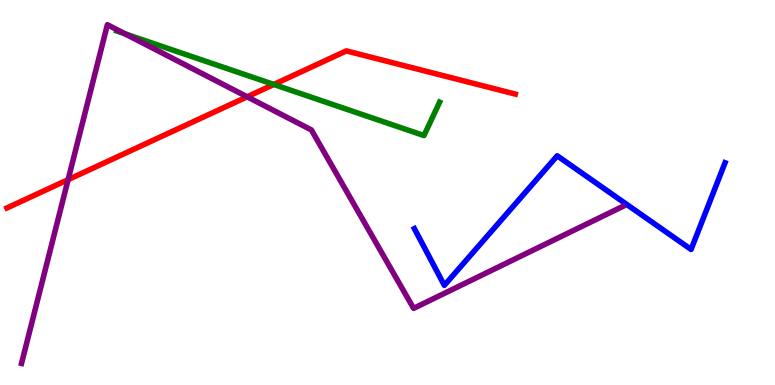[{'lines': ['blue', 'red'], 'intersections': []}, {'lines': ['green', 'red'], 'intersections': [{'x': 3.53, 'y': 7.81}]}, {'lines': ['purple', 'red'], 'intersections': [{'x': 0.879, 'y': 5.33}, {'x': 3.19, 'y': 7.49}]}, {'lines': ['blue', 'green'], 'intersections': []}, {'lines': ['blue', 'purple'], 'intersections': []}, {'lines': ['green', 'purple'], 'intersections': [{'x': 1.61, 'y': 9.12}]}]